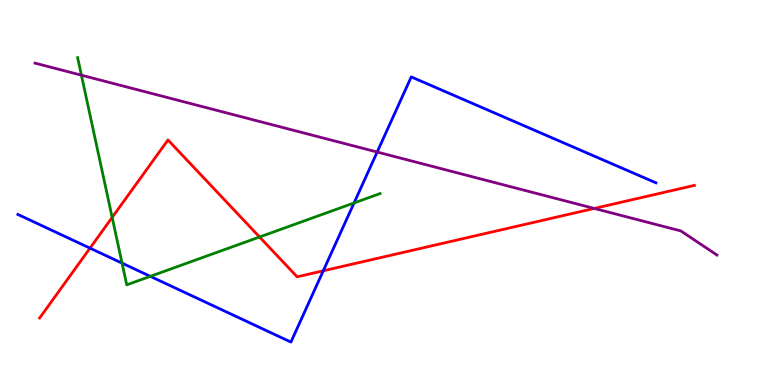[{'lines': ['blue', 'red'], 'intersections': [{'x': 1.16, 'y': 3.55}, {'x': 4.17, 'y': 2.97}]}, {'lines': ['green', 'red'], 'intersections': [{'x': 1.45, 'y': 4.35}, {'x': 3.35, 'y': 3.84}]}, {'lines': ['purple', 'red'], 'intersections': [{'x': 7.67, 'y': 4.59}]}, {'lines': ['blue', 'green'], 'intersections': [{'x': 1.57, 'y': 3.17}, {'x': 1.94, 'y': 2.82}, {'x': 4.57, 'y': 4.73}]}, {'lines': ['blue', 'purple'], 'intersections': [{'x': 4.87, 'y': 6.05}]}, {'lines': ['green', 'purple'], 'intersections': [{'x': 1.05, 'y': 8.05}]}]